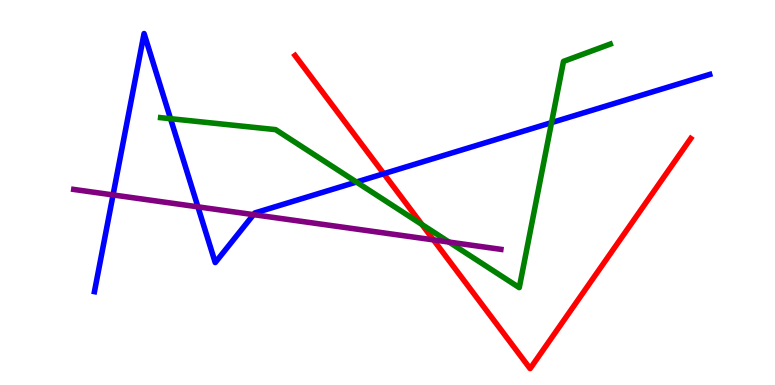[{'lines': ['blue', 'red'], 'intersections': [{'x': 4.95, 'y': 5.49}]}, {'lines': ['green', 'red'], 'intersections': [{'x': 5.44, 'y': 4.17}]}, {'lines': ['purple', 'red'], 'intersections': [{'x': 5.59, 'y': 3.77}]}, {'lines': ['blue', 'green'], 'intersections': [{'x': 2.2, 'y': 6.92}, {'x': 4.6, 'y': 5.27}, {'x': 7.12, 'y': 6.82}]}, {'lines': ['blue', 'purple'], 'intersections': [{'x': 1.46, 'y': 4.94}, {'x': 2.55, 'y': 4.63}, {'x': 3.27, 'y': 4.42}]}, {'lines': ['green', 'purple'], 'intersections': [{'x': 5.79, 'y': 3.71}]}]